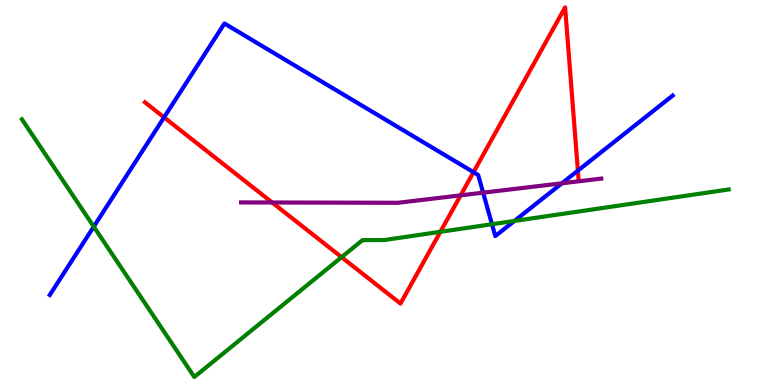[{'lines': ['blue', 'red'], 'intersections': [{'x': 2.12, 'y': 6.95}, {'x': 6.11, 'y': 5.53}, {'x': 7.46, 'y': 5.57}]}, {'lines': ['green', 'red'], 'intersections': [{'x': 4.41, 'y': 3.32}, {'x': 5.68, 'y': 3.98}]}, {'lines': ['purple', 'red'], 'intersections': [{'x': 3.51, 'y': 4.74}, {'x': 5.94, 'y': 4.93}]}, {'lines': ['blue', 'green'], 'intersections': [{'x': 1.21, 'y': 4.11}, {'x': 6.35, 'y': 4.18}, {'x': 6.64, 'y': 4.26}]}, {'lines': ['blue', 'purple'], 'intersections': [{'x': 6.23, 'y': 5.0}, {'x': 7.25, 'y': 5.24}]}, {'lines': ['green', 'purple'], 'intersections': []}]